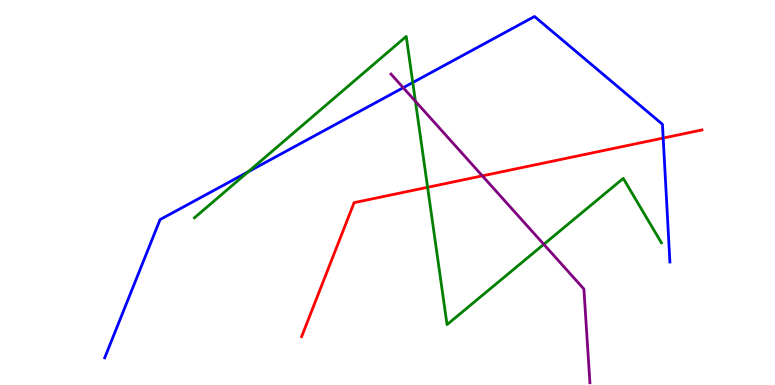[{'lines': ['blue', 'red'], 'intersections': [{'x': 8.56, 'y': 6.41}]}, {'lines': ['green', 'red'], 'intersections': [{'x': 5.52, 'y': 5.14}]}, {'lines': ['purple', 'red'], 'intersections': [{'x': 6.22, 'y': 5.43}]}, {'lines': ['blue', 'green'], 'intersections': [{'x': 3.2, 'y': 5.54}, {'x': 5.33, 'y': 7.86}]}, {'lines': ['blue', 'purple'], 'intersections': [{'x': 5.2, 'y': 7.72}]}, {'lines': ['green', 'purple'], 'intersections': [{'x': 5.36, 'y': 7.37}, {'x': 7.02, 'y': 3.65}]}]